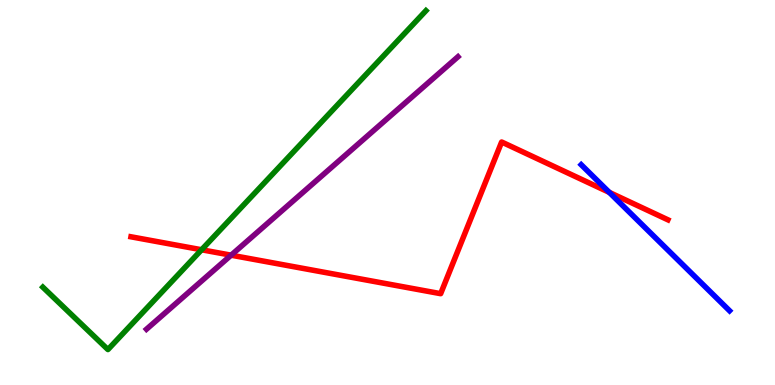[{'lines': ['blue', 'red'], 'intersections': [{'x': 7.86, 'y': 5.0}]}, {'lines': ['green', 'red'], 'intersections': [{'x': 2.6, 'y': 3.51}]}, {'lines': ['purple', 'red'], 'intersections': [{'x': 2.98, 'y': 3.37}]}, {'lines': ['blue', 'green'], 'intersections': []}, {'lines': ['blue', 'purple'], 'intersections': []}, {'lines': ['green', 'purple'], 'intersections': []}]